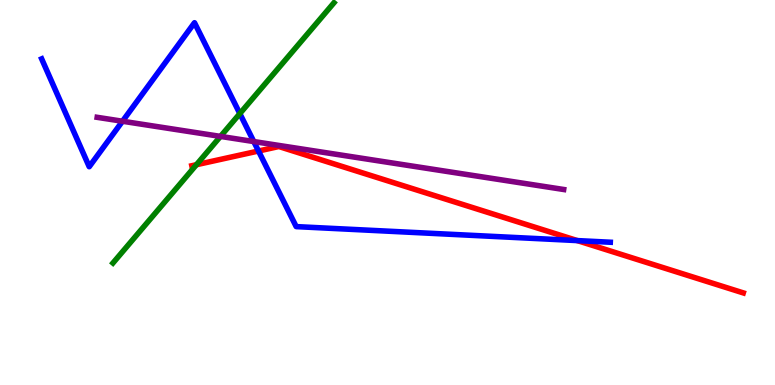[{'lines': ['blue', 'red'], 'intersections': [{'x': 3.34, 'y': 6.08}, {'x': 7.45, 'y': 3.75}]}, {'lines': ['green', 'red'], 'intersections': [{'x': 2.53, 'y': 5.72}]}, {'lines': ['purple', 'red'], 'intersections': []}, {'lines': ['blue', 'green'], 'intersections': [{'x': 3.09, 'y': 7.05}]}, {'lines': ['blue', 'purple'], 'intersections': [{'x': 1.58, 'y': 6.85}, {'x': 3.27, 'y': 6.32}]}, {'lines': ['green', 'purple'], 'intersections': [{'x': 2.84, 'y': 6.46}]}]